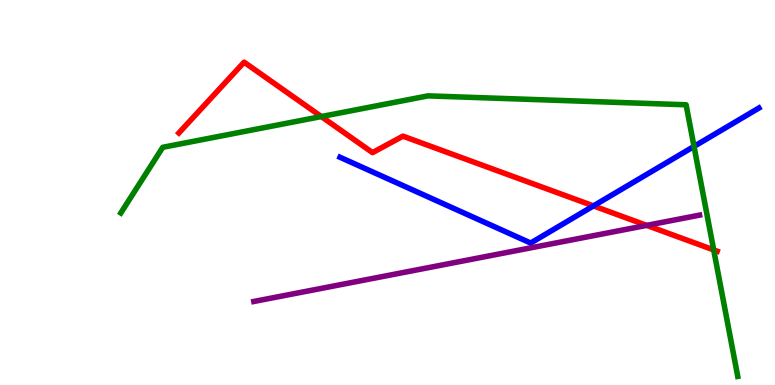[{'lines': ['blue', 'red'], 'intersections': [{'x': 7.66, 'y': 4.65}]}, {'lines': ['green', 'red'], 'intersections': [{'x': 4.15, 'y': 6.97}, {'x': 9.21, 'y': 3.51}]}, {'lines': ['purple', 'red'], 'intersections': [{'x': 8.34, 'y': 4.15}]}, {'lines': ['blue', 'green'], 'intersections': [{'x': 8.96, 'y': 6.2}]}, {'lines': ['blue', 'purple'], 'intersections': []}, {'lines': ['green', 'purple'], 'intersections': []}]